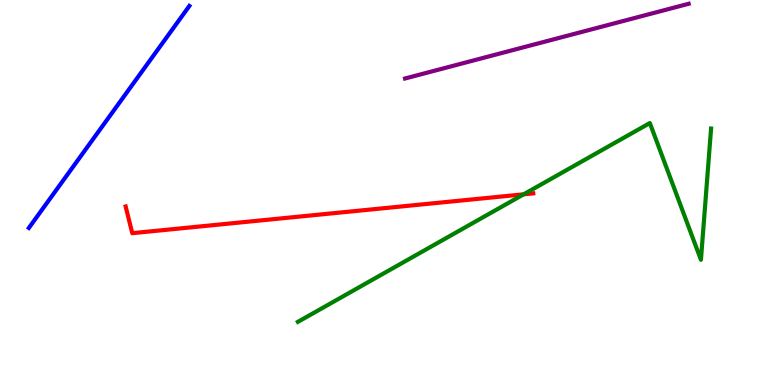[{'lines': ['blue', 'red'], 'intersections': []}, {'lines': ['green', 'red'], 'intersections': [{'x': 6.76, 'y': 4.95}]}, {'lines': ['purple', 'red'], 'intersections': []}, {'lines': ['blue', 'green'], 'intersections': []}, {'lines': ['blue', 'purple'], 'intersections': []}, {'lines': ['green', 'purple'], 'intersections': []}]